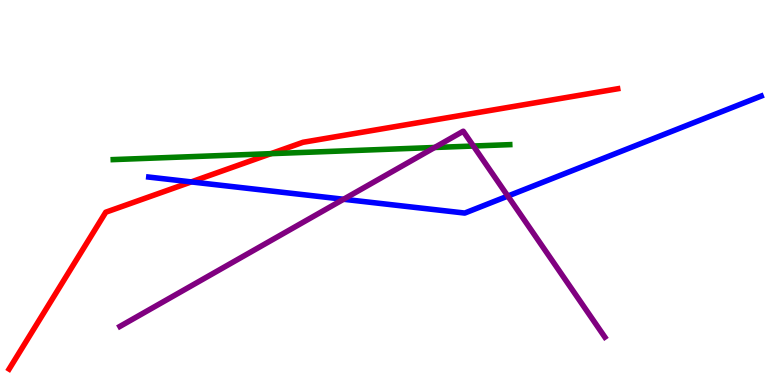[{'lines': ['blue', 'red'], 'intersections': [{'x': 2.47, 'y': 5.28}]}, {'lines': ['green', 'red'], 'intersections': [{'x': 3.5, 'y': 6.01}]}, {'lines': ['purple', 'red'], 'intersections': []}, {'lines': ['blue', 'green'], 'intersections': []}, {'lines': ['blue', 'purple'], 'intersections': [{'x': 4.43, 'y': 4.82}, {'x': 6.55, 'y': 4.91}]}, {'lines': ['green', 'purple'], 'intersections': [{'x': 5.61, 'y': 6.17}, {'x': 6.11, 'y': 6.21}]}]